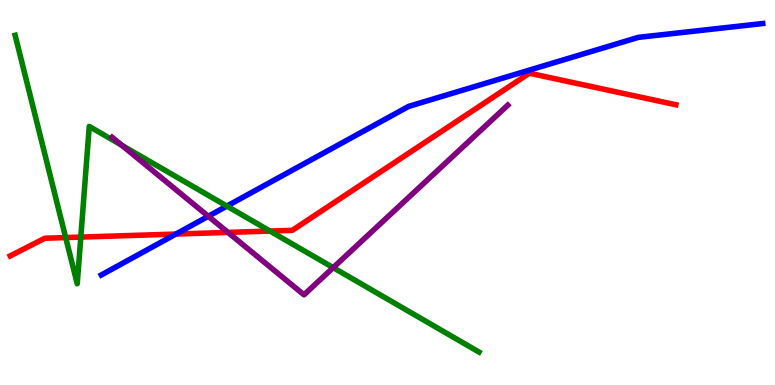[{'lines': ['blue', 'red'], 'intersections': [{'x': 2.27, 'y': 3.92}]}, {'lines': ['green', 'red'], 'intersections': [{'x': 0.848, 'y': 3.83}, {'x': 1.04, 'y': 3.84}, {'x': 3.48, 'y': 4.0}]}, {'lines': ['purple', 'red'], 'intersections': [{'x': 2.94, 'y': 3.96}]}, {'lines': ['blue', 'green'], 'intersections': [{'x': 2.93, 'y': 4.65}]}, {'lines': ['blue', 'purple'], 'intersections': [{'x': 2.69, 'y': 4.38}]}, {'lines': ['green', 'purple'], 'intersections': [{'x': 1.57, 'y': 6.23}, {'x': 4.3, 'y': 3.05}]}]